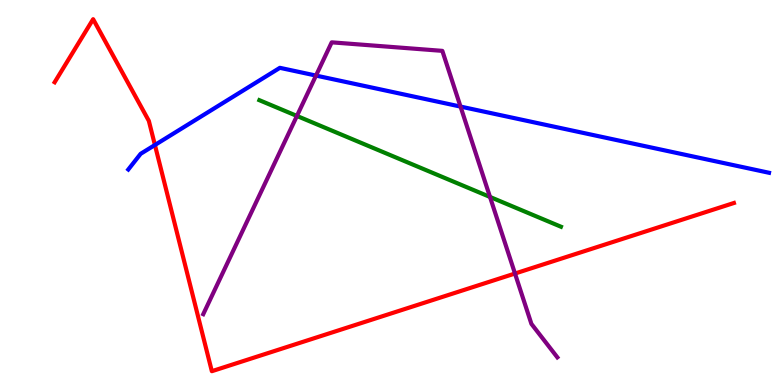[{'lines': ['blue', 'red'], 'intersections': [{'x': 2.0, 'y': 6.23}]}, {'lines': ['green', 'red'], 'intersections': []}, {'lines': ['purple', 'red'], 'intersections': [{'x': 6.64, 'y': 2.9}]}, {'lines': ['blue', 'green'], 'intersections': []}, {'lines': ['blue', 'purple'], 'intersections': [{'x': 4.08, 'y': 8.04}, {'x': 5.94, 'y': 7.23}]}, {'lines': ['green', 'purple'], 'intersections': [{'x': 3.83, 'y': 6.99}, {'x': 6.32, 'y': 4.88}]}]